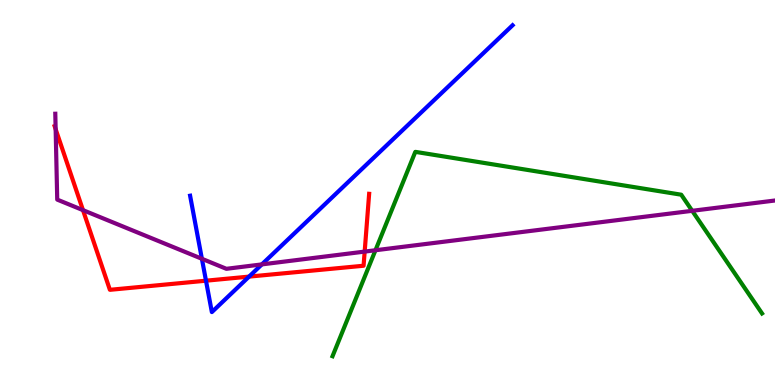[{'lines': ['blue', 'red'], 'intersections': [{'x': 2.66, 'y': 2.71}, {'x': 3.21, 'y': 2.82}]}, {'lines': ['green', 'red'], 'intersections': []}, {'lines': ['purple', 'red'], 'intersections': [{'x': 0.718, 'y': 6.65}, {'x': 1.07, 'y': 4.54}, {'x': 4.71, 'y': 3.47}]}, {'lines': ['blue', 'green'], 'intersections': []}, {'lines': ['blue', 'purple'], 'intersections': [{'x': 2.61, 'y': 3.28}, {'x': 3.38, 'y': 3.13}]}, {'lines': ['green', 'purple'], 'intersections': [{'x': 4.84, 'y': 3.5}, {'x': 8.93, 'y': 4.52}]}]